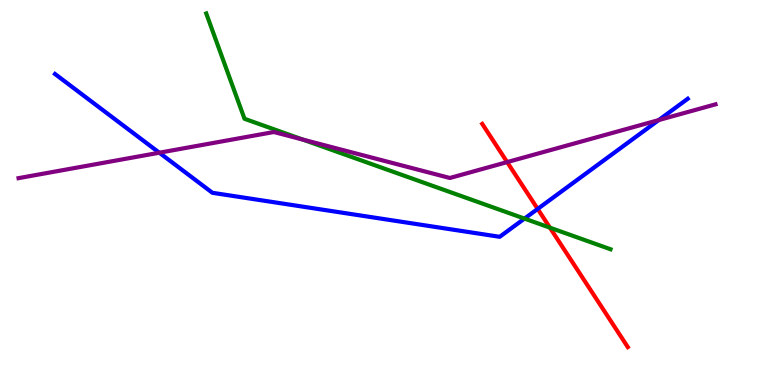[{'lines': ['blue', 'red'], 'intersections': [{'x': 6.94, 'y': 4.57}]}, {'lines': ['green', 'red'], 'intersections': [{'x': 7.1, 'y': 4.09}]}, {'lines': ['purple', 'red'], 'intersections': [{'x': 6.54, 'y': 5.79}]}, {'lines': ['blue', 'green'], 'intersections': [{'x': 6.77, 'y': 4.32}]}, {'lines': ['blue', 'purple'], 'intersections': [{'x': 2.06, 'y': 6.03}, {'x': 8.5, 'y': 6.88}]}, {'lines': ['green', 'purple'], 'intersections': [{'x': 3.91, 'y': 6.37}]}]